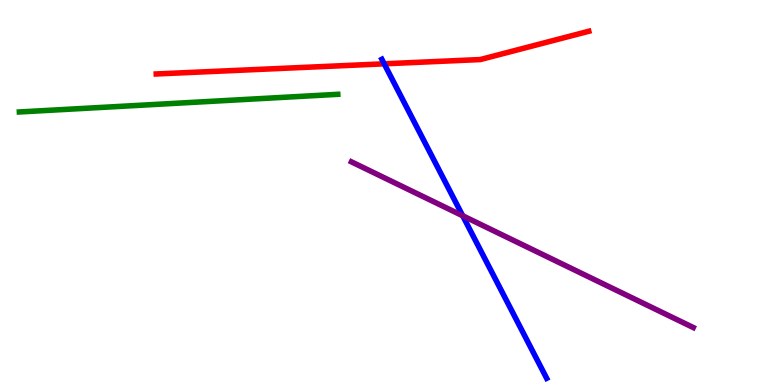[{'lines': ['blue', 'red'], 'intersections': [{'x': 4.96, 'y': 8.34}]}, {'lines': ['green', 'red'], 'intersections': []}, {'lines': ['purple', 'red'], 'intersections': []}, {'lines': ['blue', 'green'], 'intersections': []}, {'lines': ['blue', 'purple'], 'intersections': [{'x': 5.97, 'y': 4.4}]}, {'lines': ['green', 'purple'], 'intersections': []}]